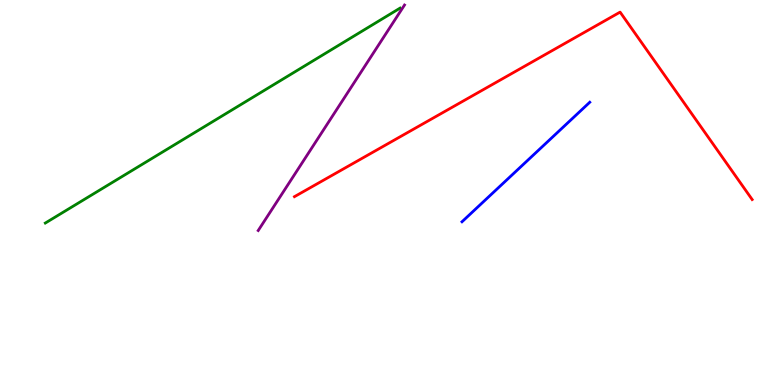[{'lines': ['blue', 'red'], 'intersections': []}, {'lines': ['green', 'red'], 'intersections': []}, {'lines': ['purple', 'red'], 'intersections': []}, {'lines': ['blue', 'green'], 'intersections': []}, {'lines': ['blue', 'purple'], 'intersections': []}, {'lines': ['green', 'purple'], 'intersections': []}]